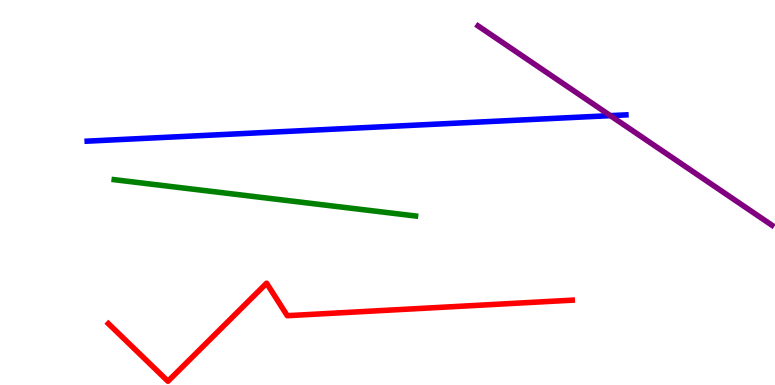[{'lines': ['blue', 'red'], 'intersections': []}, {'lines': ['green', 'red'], 'intersections': []}, {'lines': ['purple', 'red'], 'intersections': []}, {'lines': ['blue', 'green'], 'intersections': []}, {'lines': ['blue', 'purple'], 'intersections': [{'x': 7.88, 'y': 7.0}]}, {'lines': ['green', 'purple'], 'intersections': []}]